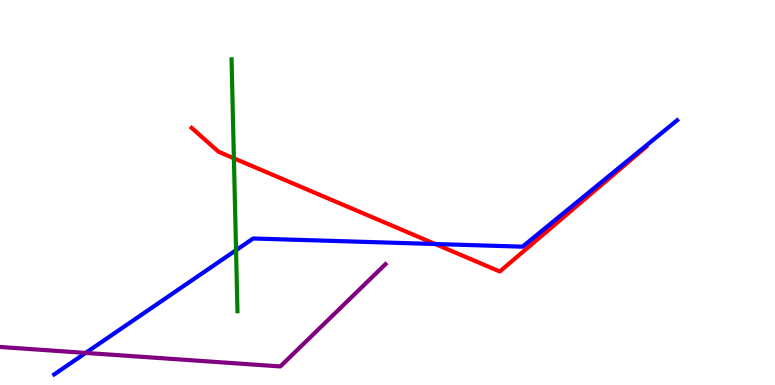[{'lines': ['blue', 'red'], 'intersections': [{'x': 5.62, 'y': 3.66}]}, {'lines': ['green', 'red'], 'intersections': [{'x': 3.02, 'y': 5.89}]}, {'lines': ['purple', 'red'], 'intersections': []}, {'lines': ['blue', 'green'], 'intersections': [{'x': 3.05, 'y': 3.5}]}, {'lines': ['blue', 'purple'], 'intersections': [{'x': 1.11, 'y': 0.833}]}, {'lines': ['green', 'purple'], 'intersections': []}]